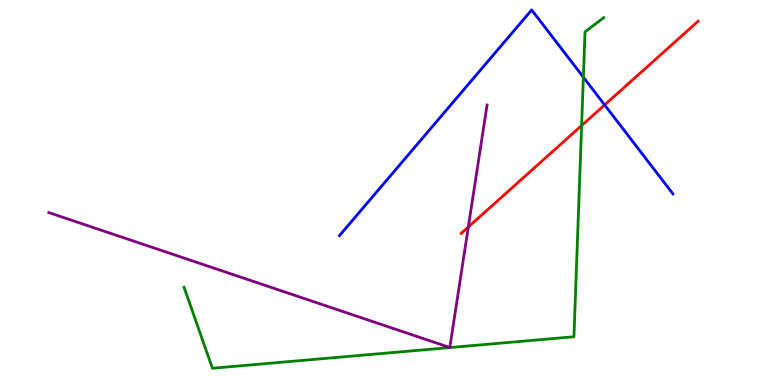[{'lines': ['blue', 'red'], 'intersections': [{'x': 7.8, 'y': 7.27}]}, {'lines': ['green', 'red'], 'intersections': [{'x': 7.5, 'y': 6.74}]}, {'lines': ['purple', 'red'], 'intersections': [{'x': 6.04, 'y': 4.1}]}, {'lines': ['blue', 'green'], 'intersections': [{'x': 7.53, 'y': 7.99}]}, {'lines': ['blue', 'purple'], 'intersections': []}, {'lines': ['green', 'purple'], 'intersections': []}]